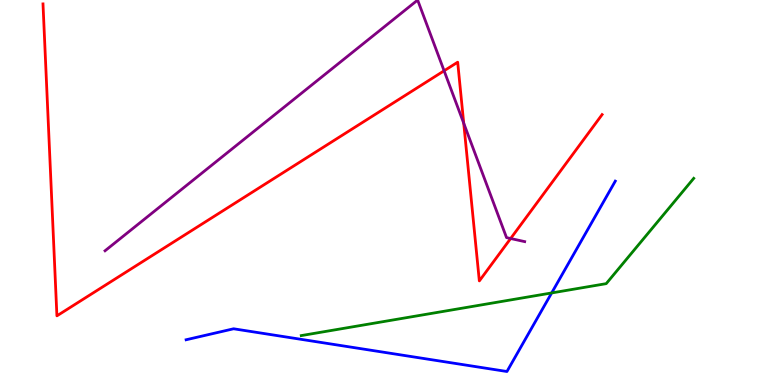[{'lines': ['blue', 'red'], 'intersections': []}, {'lines': ['green', 'red'], 'intersections': []}, {'lines': ['purple', 'red'], 'intersections': [{'x': 5.73, 'y': 8.16}, {'x': 5.98, 'y': 6.8}, {'x': 6.59, 'y': 3.8}]}, {'lines': ['blue', 'green'], 'intersections': [{'x': 7.12, 'y': 2.39}]}, {'lines': ['blue', 'purple'], 'intersections': []}, {'lines': ['green', 'purple'], 'intersections': []}]